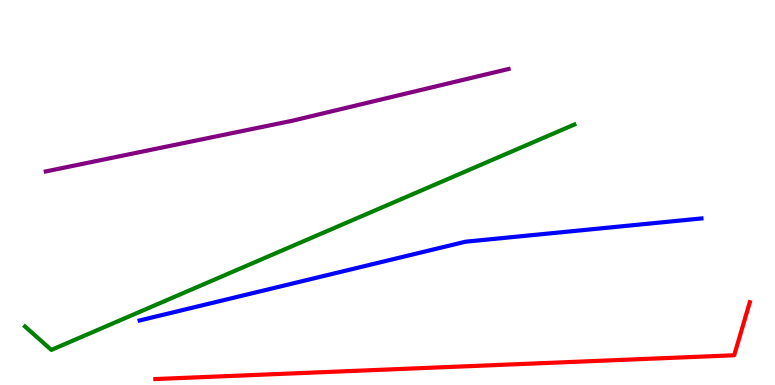[{'lines': ['blue', 'red'], 'intersections': []}, {'lines': ['green', 'red'], 'intersections': []}, {'lines': ['purple', 'red'], 'intersections': []}, {'lines': ['blue', 'green'], 'intersections': []}, {'lines': ['blue', 'purple'], 'intersections': []}, {'lines': ['green', 'purple'], 'intersections': []}]